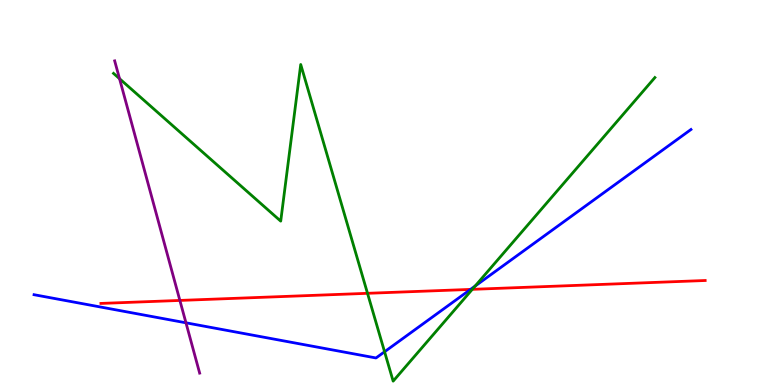[{'lines': ['blue', 'red'], 'intersections': [{'x': 6.07, 'y': 2.48}]}, {'lines': ['green', 'red'], 'intersections': [{'x': 4.74, 'y': 2.38}, {'x': 6.09, 'y': 2.48}]}, {'lines': ['purple', 'red'], 'intersections': [{'x': 2.32, 'y': 2.2}]}, {'lines': ['blue', 'green'], 'intersections': [{'x': 4.96, 'y': 0.863}, {'x': 6.13, 'y': 2.57}]}, {'lines': ['blue', 'purple'], 'intersections': [{'x': 2.4, 'y': 1.62}]}, {'lines': ['green', 'purple'], 'intersections': [{'x': 1.54, 'y': 7.96}]}]